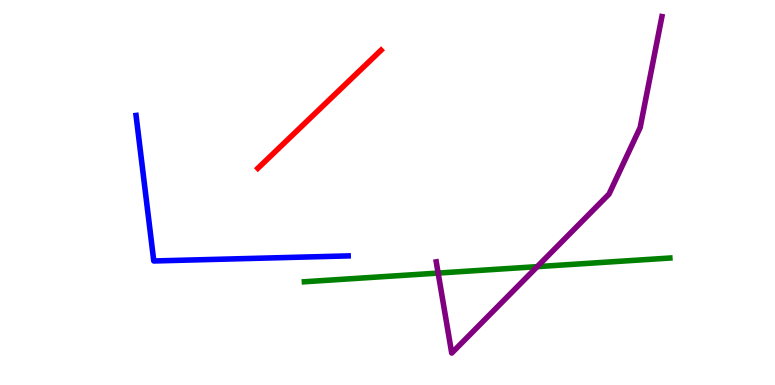[{'lines': ['blue', 'red'], 'intersections': []}, {'lines': ['green', 'red'], 'intersections': []}, {'lines': ['purple', 'red'], 'intersections': []}, {'lines': ['blue', 'green'], 'intersections': []}, {'lines': ['blue', 'purple'], 'intersections': []}, {'lines': ['green', 'purple'], 'intersections': [{'x': 5.65, 'y': 2.91}, {'x': 6.93, 'y': 3.07}]}]